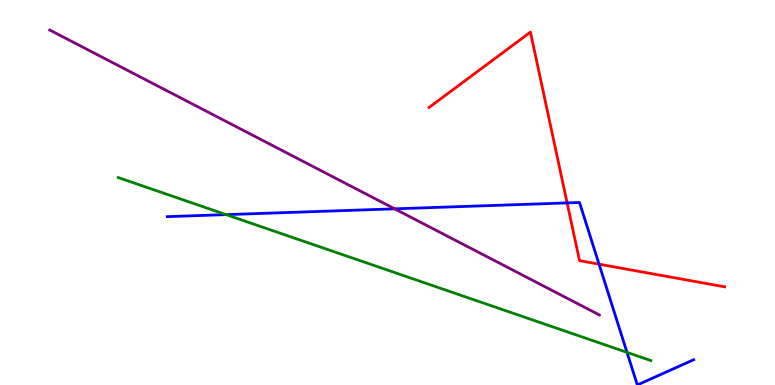[{'lines': ['blue', 'red'], 'intersections': [{'x': 7.32, 'y': 4.73}, {'x': 7.73, 'y': 3.14}]}, {'lines': ['green', 'red'], 'intersections': []}, {'lines': ['purple', 'red'], 'intersections': []}, {'lines': ['blue', 'green'], 'intersections': [{'x': 2.92, 'y': 4.43}, {'x': 8.09, 'y': 0.847}]}, {'lines': ['blue', 'purple'], 'intersections': [{'x': 5.09, 'y': 4.58}]}, {'lines': ['green', 'purple'], 'intersections': []}]